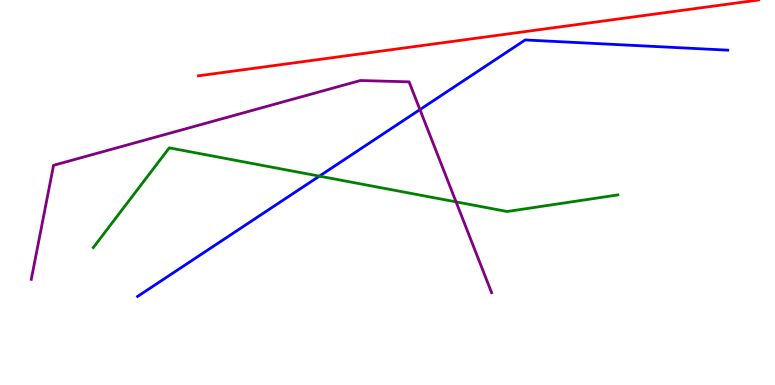[{'lines': ['blue', 'red'], 'intersections': []}, {'lines': ['green', 'red'], 'intersections': []}, {'lines': ['purple', 'red'], 'intersections': []}, {'lines': ['blue', 'green'], 'intersections': [{'x': 4.12, 'y': 5.43}]}, {'lines': ['blue', 'purple'], 'intersections': [{'x': 5.42, 'y': 7.15}]}, {'lines': ['green', 'purple'], 'intersections': [{'x': 5.88, 'y': 4.76}]}]